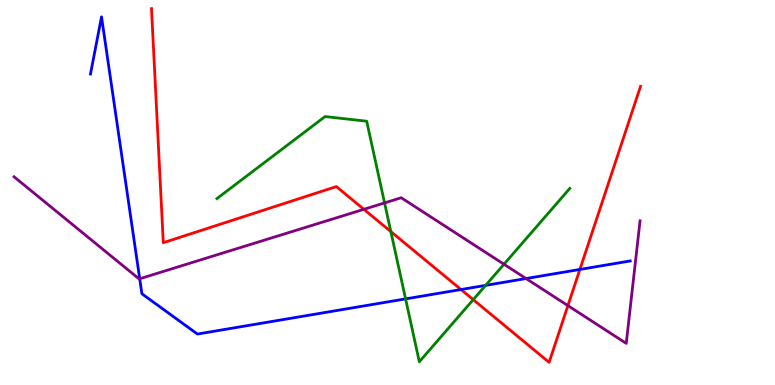[{'lines': ['blue', 'red'], 'intersections': [{'x': 5.95, 'y': 2.48}, {'x': 7.48, 'y': 3.0}]}, {'lines': ['green', 'red'], 'intersections': [{'x': 5.04, 'y': 3.98}, {'x': 6.11, 'y': 2.22}]}, {'lines': ['purple', 'red'], 'intersections': [{'x': 4.7, 'y': 4.56}, {'x': 7.33, 'y': 2.06}]}, {'lines': ['blue', 'green'], 'intersections': [{'x': 5.23, 'y': 2.24}, {'x': 6.27, 'y': 2.59}]}, {'lines': ['blue', 'purple'], 'intersections': [{'x': 1.8, 'y': 2.76}, {'x': 6.79, 'y': 2.77}]}, {'lines': ['green', 'purple'], 'intersections': [{'x': 4.96, 'y': 4.73}, {'x': 6.5, 'y': 3.14}]}]